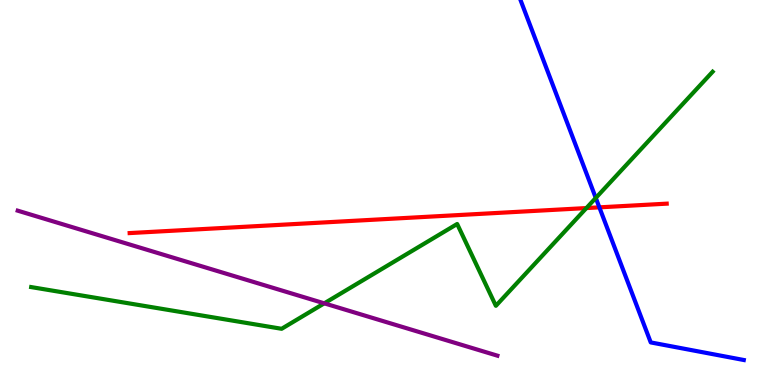[{'lines': ['blue', 'red'], 'intersections': [{'x': 7.73, 'y': 4.61}]}, {'lines': ['green', 'red'], 'intersections': [{'x': 7.57, 'y': 4.6}]}, {'lines': ['purple', 'red'], 'intersections': []}, {'lines': ['blue', 'green'], 'intersections': [{'x': 7.69, 'y': 4.86}]}, {'lines': ['blue', 'purple'], 'intersections': []}, {'lines': ['green', 'purple'], 'intersections': [{'x': 4.18, 'y': 2.12}]}]